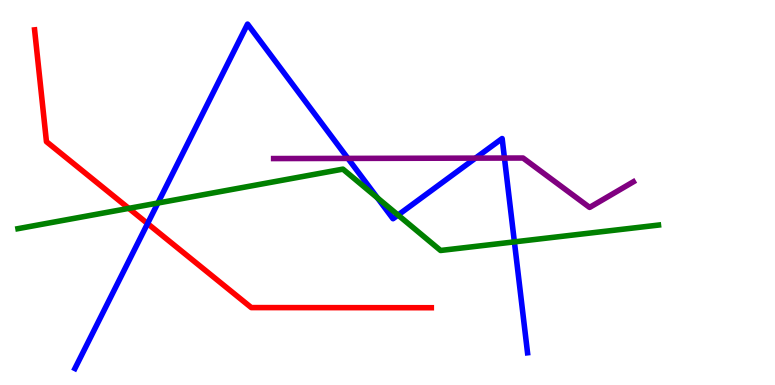[{'lines': ['blue', 'red'], 'intersections': [{'x': 1.9, 'y': 4.19}]}, {'lines': ['green', 'red'], 'intersections': [{'x': 1.66, 'y': 4.59}]}, {'lines': ['purple', 'red'], 'intersections': []}, {'lines': ['blue', 'green'], 'intersections': [{'x': 2.04, 'y': 4.73}, {'x': 4.87, 'y': 4.86}, {'x': 5.14, 'y': 4.41}, {'x': 6.64, 'y': 3.72}]}, {'lines': ['blue', 'purple'], 'intersections': [{'x': 4.49, 'y': 5.89}, {'x': 6.14, 'y': 5.89}, {'x': 6.51, 'y': 5.89}]}, {'lines': ['green', 'purple'], 'intersections': []}]